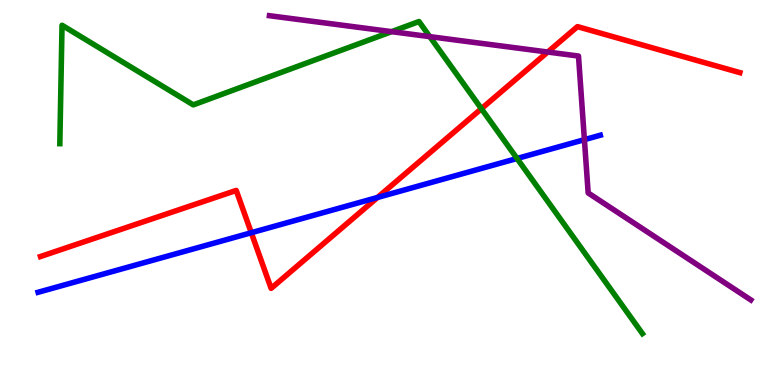[{'lines': ['blue', 'red'], 'intersections': [{'x': 3.24, 'y': 3.96}, {'x': 4.87, 'y': 4.87}]}, {'lines': ['green', 'red'], 'intersections': [{'x': 6.21, 'y': 7.18}]}, {'lines': ['purple', 'red'], 'intersections': [{'x': 7.07, 'y': 8.65}]}, {'lines': ['blue', 'green'], 'intersections': [{'x': 6.67, 'y': 5.88}]}, {'lines': ['blue', 'purple'], 'intersections': [{'x': 7.54, 'y': 6.37}]}, {'lines': ['green', 'purple'], 'intersections': [{'x': 5.05, 'y': 9.18}, {'x': 5.55, 'y': 9.05}]}]